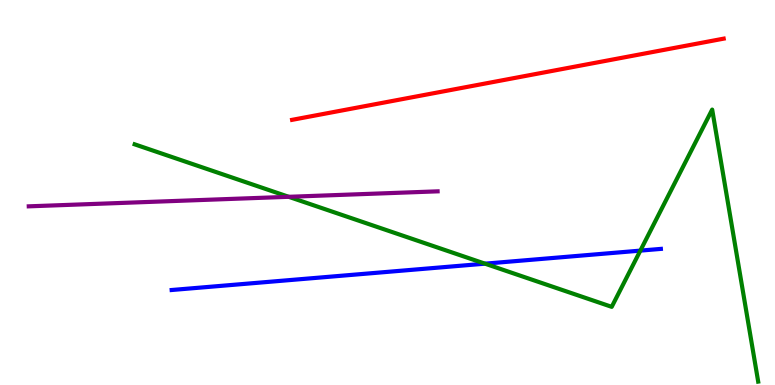[{'lines': ['blue', 'red'], 'intersections': []}, {'lines': ['green', 'red'], 'intersections': []}, {'lines': ['purple', 'red'], 'intersections': []}, {'lines': ['blue', 'green'], 'intersections': [{'x': 6.26, 'y': 3.15}, {'x': 8.26, 'y': 3.49}]}, {'lines': ['blue', 'purple'], 'intersections': []}, {'lines': ['green', 'purple'], 'intersections': [{'x': 3.73, 'y': 4.89}]}]